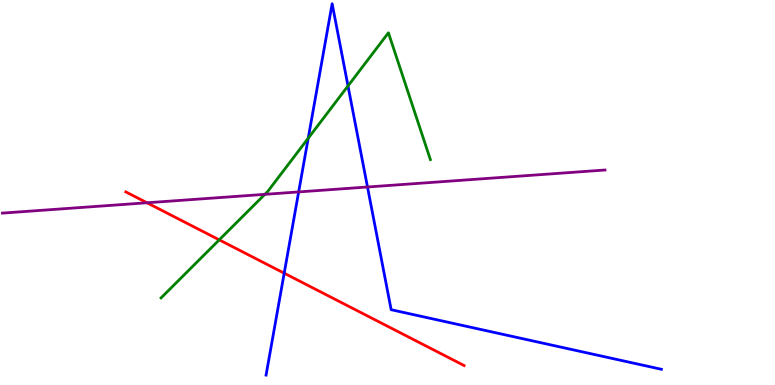[{'lines': ['blue', 'red'], 'intersections': [{'x': 3.67, 'y': 2.9}]}, {'lines': ['green', 'red'], 'intersections': [{'x': 2.83, 'y': 3.77}]}, {'lines': ['purple', 'red'], 'intersections': [{'x': 1.9, 'y': 4.73}]}, {'lines': ['blue', 'green'], 'intersections': [{'x': 3.98, 'y': 6.41}, {'x': 4.49, 'y': 7.77}]}, {'lines': ['blue', 'purple'], 'intersections': [{'x': 3.85, 'y': 5.01}, {'x': 4.74, 'y': 5.14}]}, {'lines': ['green', 'purple'], 'intersections': [{'x': 3.42, 'y': 4.95}]}]